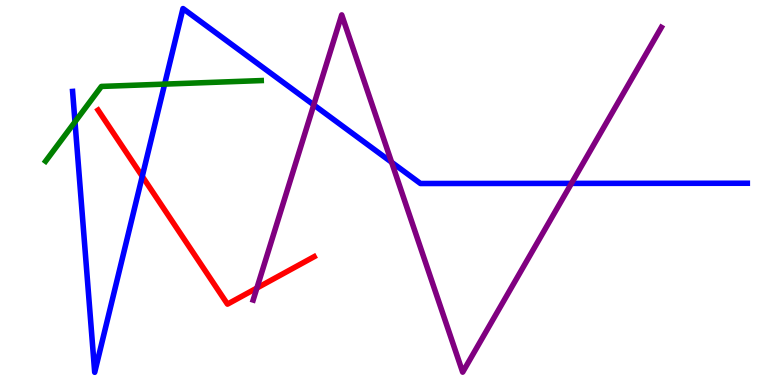[{'lines': ['blue', 'red'], 'intersections': [{'x': 1.84, 'y': 5.42}]}, {'lines': ['green', 'red'], 'intersections': []}, {'lines': ['purple', 'red'], 'intersections': [{'x': 3.31, 'y': 2.52}]}, {'lines': ['blue', 'green'], 'intersections': [{'x': 0.968, 'y': 6.84}, {'x': 2.12, 'y': 7.82}]}, {'lines': ['blue', 'purple'], 'intersections': [{'x': 4.05, 'y': 7.28}, {'x': 5.05, 'y': 5.79}, {'x': 7.37, 'y': 5.24}]}, {'lines': ['green', 'purple'], 'intersections': []}]